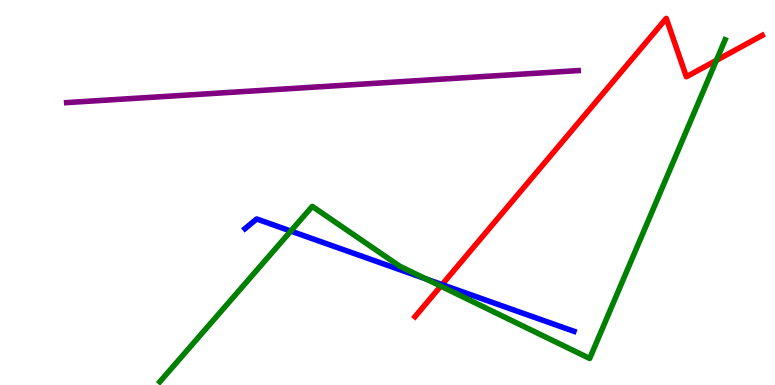[{'lines': ['blue', 'red'], 'intersections': [{'x': 5.7, 'y': 2.61}]}, {'lines': ['green', 'red'], 'intersections': [{'x': 5.69, 'y': 2.57}, {'x': 9.24, 'y': 8.43}]}, {'lines': ['purple', 'red'], 'intersections': []}, {'lines': ['blue', 'green'], 'intersections': [{'x': 3.75, 'y': 4.0}, {'x': 5.49, 'y': 2.76}]}, {'lines': ['blue', 'purple'], 'intersections': []}, {'lines': ['green', 'purple'], 'intersections': []}]